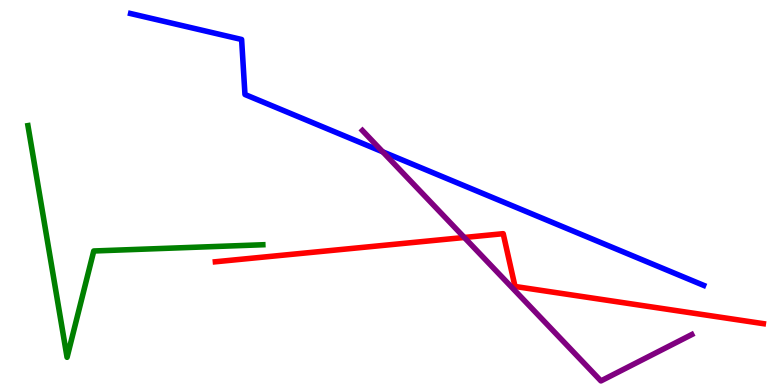[{'lines': ['blue', 'red'], 'intersections': []}, {'lines': ['green', 'red'], 'intersections': []}, {'lines': ['purple', 'red'], 'intersections': [{'x': 5.99, 'y': 3.83}]}, {'lines': ['blue', 'green'], 'intersections': []}, {'lines': ['blue', 'purple'], 'intersections': [{'x': 4.94, 'y': 6.06}]}, {'lines': ['green', 'purple'], 'intersections': []}]